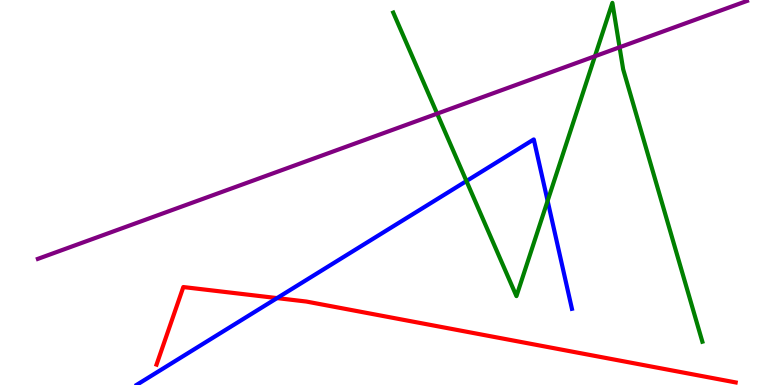[{'lines': ['blue', 'red'], 'intersections': [{'x': 3.57, 'y': 2.26}]}, {'lines': ['green', 'red'], 'intersections': []}, {'lines': ['purple', 'red'], 'intersections': []}, {'lines': ['blue', 'green'], 'intersections': [{'x': 6.02, 'y': 5.3}, {'x': 7.07, 'y': 4.78}]}, {'lines': ['blue', 'purple'], 'intersections': []}, {'lines': ['green', 'purple'], 'intersections': [{'x': 5.64, 'y': 7.05}, {'x': 7.68, 'y': 8.54}, {'x': 7.99, 'y': 8.77}]}]